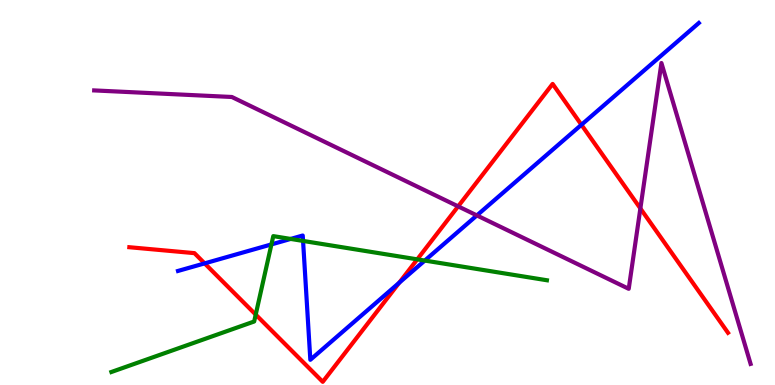[{'lines': ['blue', 'red'], 'intersections': [{'x': 2.64, 'y': 3.16}, {'x': 5.15, 'y': 2.66}, {'x': 7.5, 'y': 6.76}]}, {'lines': ['green', 'red'], 'intersections': [{'x': 3.3, 'y': 1.83}, {'x': 5.38, 'y': 3.26}]}, {'lines': ['purple', 'red'], 'intersections': [{'x': 5.91, 'y': 4.64}, {'x': 8.26, 'y': 4.59}]}, {'lines': ['blue', 'green'], 'intersections': [{'x': 3.5, 'y': 3.65}, {'x': 3.75, 'y': 3.79}, {'x': 3.91, 'y': 3.74}, {'x': 5.48, 'y': 3.23}]}, {'lines': ['blue', 'purple'], 'intersections': [{'x': 6.15, 'y': 4.4}]}, {'lines': ['green', 'purple'], 'intersections': []}]